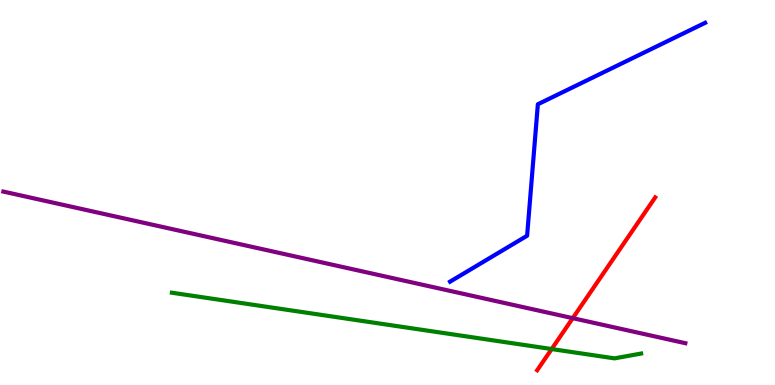[{'lines': ['blue', 'red'], 'intersections': []}, {'lines': ['green', 'red'], 'intersections': [{'x': 7.12, 'y': 0.934}]}, {'lines': ['purple', 'red'], 'intersections': [{'x': 7.39, 'y': 1.74}]}, {'lines': ['blue', 'green'], 'intersections': []}, {'lines': ['blue', 'purple'], 'intersections': []}, {'lines': ['green', 'purple'], 'intersections': []}]